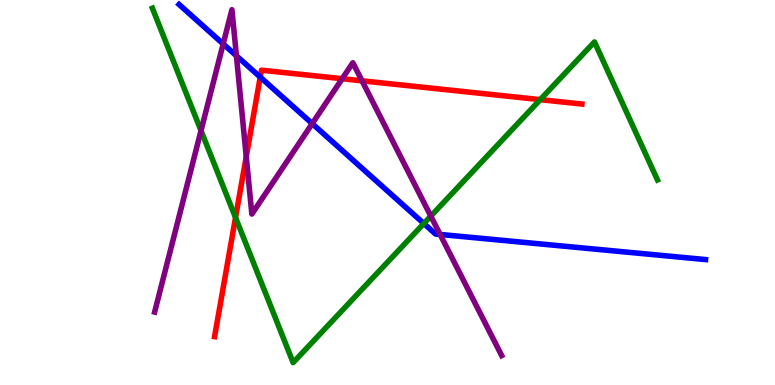[{'lines': ['blue', 'red'], 'intersections': [{'x': 3.36, 'y': 8.0}]}, {'lines': ['green', 'red'], 'intersections': [{'x': 3.04, 'y': 4.35}, {'x': 6.97, 'y': 7.41}]}, {'lines': ['purple', 'red'], 'intersections': [{'x': 3.18, 'y': 5.93}, {'x': 4.42, 'y': 7.96}, {'x': 4.67, 'y': 7.9}]}, {'lines': ['blue', 'green'], 'intersections': [{'x': 5.47, 'y': 4.19}]}, {'lines': ['blue', 'purple'], 'intersections': [{'x': 2.88, 'y': 8.86}, {'x': 3.05, 'y': 8.55}, {'x': 4.03, 'y': 6.79}, {'x': 5.68, 'y': 3.91}]}, {'lines': ['green', 'purple'], 'intersections': [{'x': 2.59, 'y': 6.61}, {'x': 5.56, 'y': 4.39}]}]